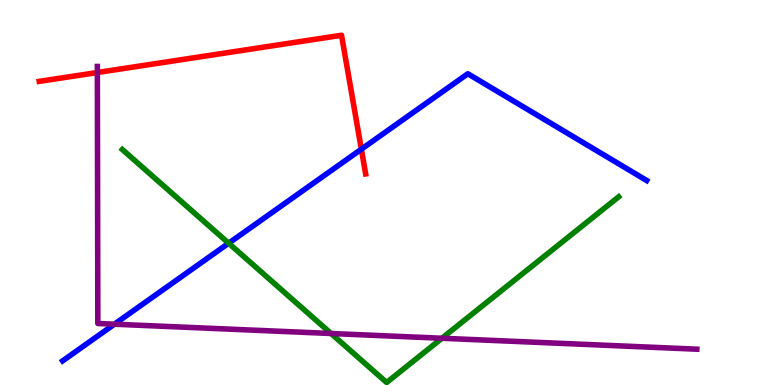[{'lines': ['blue', 'red'], 'intersections': [{'x': 4.66, 'y': 6.12}]}, {'lines': ['green', 'red'], 'intersections': []}, {'lines': ['purple', 'red'], 'intersections': [{'x': 1.26, 'y': 8.12}]}, {'lines': ['blue', 'green'], 'intersections': [{'x': 2.95, 'y': 3.68}]}, {'lines': ['blue', 'purple'], 'intersections': [{'x': 1.48, 'y': 1.58}]}, {'lines': ['green', 'purple'], 'intersections': [{'x': 4.27, 'y': 1.34}, {'x': 5.7, 'y': 1.21}]}]